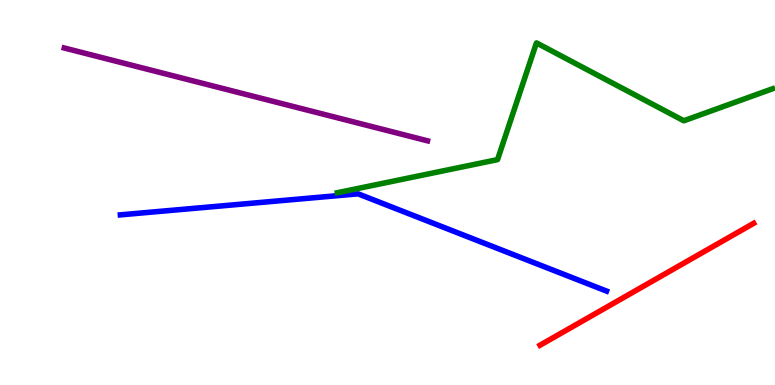[{'lines': ['blue', 'red'], 'intersections': []}, {'lines': ['green', 'red'], 'intersections': []}, {'lines': ['purple', 'red'], 'intersections': []}, {'lines': ['blue', 'green'], 'intersections': []}, {'lines': ['blue', 'purple'], 'intersections': []}, {'lines': ['green', 'purple'], 'intersections': []}]